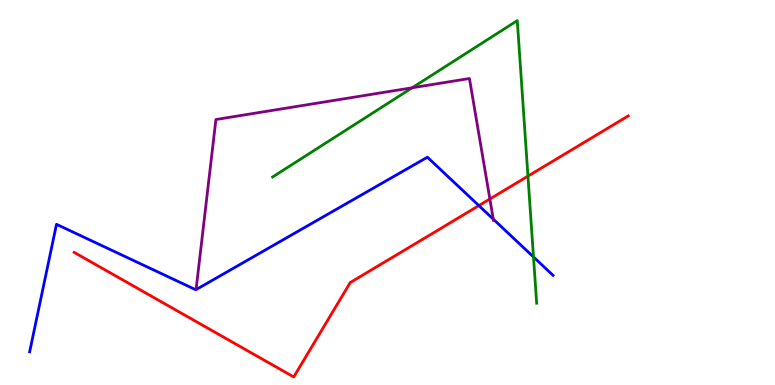[{'lines': ['blue', 'red'], 'intersections': [{'x': 6.18, 'y': 4.66}]}, {'lines': ['green', 'red'], 'intersections': [{'x': 6.81, 'y': 5.43}]}, {'lines': ['purple', 'red'], 'intersections': [{'x': 6.32, 'y': 4.83}]}, {'lines': ['blue', 'green'], 'intersections': [{'x': 6.88, 'y': 3.33}]}, {'lines': ['blue', 'purple'], 'intersections': [{'x': 6.37, 'y': 4.31}]}, {'lines': ['green', 'purple'], 'intersections': [{'x': 5.32, 'y': 7.72}]}]